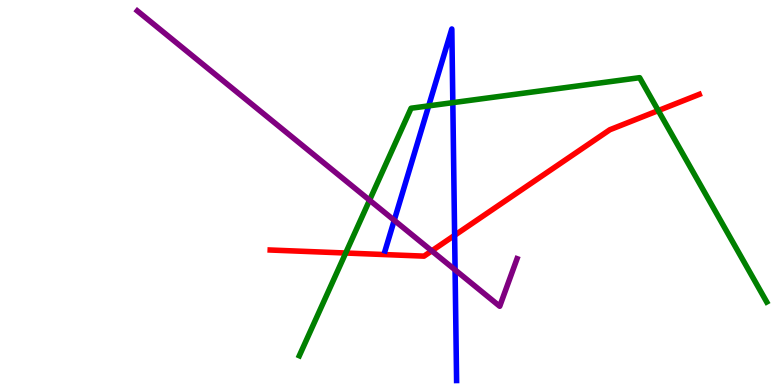[{'lines': ['blue', 'red'], 'intersections': [{'x': 5.87, 'y': 3.89}]}, {'lines': ['green', 'red'], 'intersections': [{'x': 4.46, 'y': 3.43}, {'x': 8.49, 'y': 7.13}]}, {'lines': ['purple', 'red'], 'intersections': [{'x': 5.57, 'y': 3.48}]}, {'lines': ['blue', 'green'], 'intersections': [{'x': 5.53, 'y': 7.25}, {'x': 5.84, 'y': 7.33}]}, {'lines': ['blue', 'purple'], 'intersections': [{'x': 5.09, 'y': 4.28}, {'x': 5.87, 'y': 2.99}]}, {'lines': ['green', 'purple'], 'intersections': [{'x': 4.77, 'y': 4.8}]}]